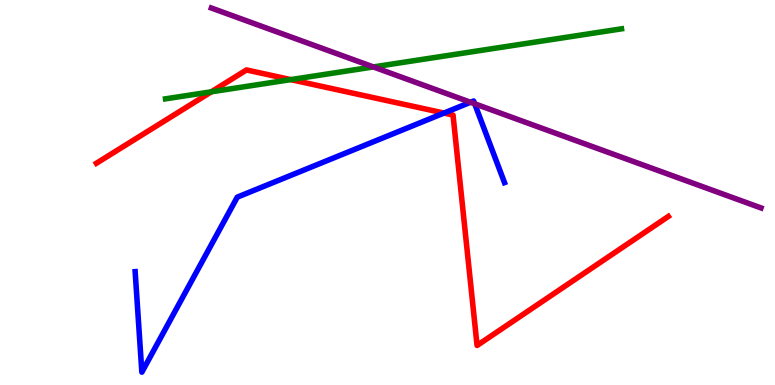[{'lines': ['blue', 'red'], 'intersections': [{'x': 5.73, 'y': 7.06}]}, {'lines': ['green', 'red'], 'intersections': [{'x': 2.73, 'y': 7.62}, {'x': 3.75, 'y': 7.93}]}, {'lines': ['purple', 'red'], 'intersections': []}, {'lines': ['blue', 'green'], 'intersections': []}, {'lines': ['blue', 'purple'], 'intersections': [{'x': 6.07, 'y': 7.34}, {'x': 6.13, 'y': 7.3}]}, {'lines': ['green', 'purple'], 'intersections': [{'x': 4.82, 'y': 8.26}]}]